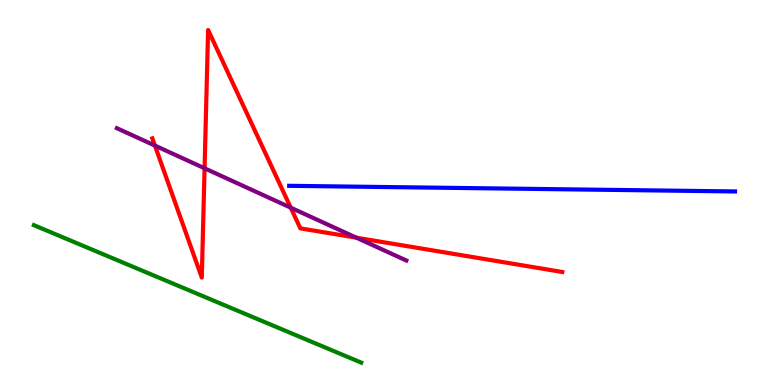[{'lines': ['blue', 'red'], 'intersections': []}, {'lines': ['green', 'red'], 'intersections': []}, {'lines': ['purple', 'red'], 'intersections': [{'x': 2.0, 'y': 6.22}, {'x': 2.64, 'y': 5.63}, {'x': 3.75, 'y': 4.61}, {'x': 4.6, 'y': 3.83}]}, {'lines': ['blue', 'green'], 'intersections': []}, {'lines': ['blue', 'purple'], 'intersections': []}, {'lines': ['green', 'purple'], 'intersections': []}]